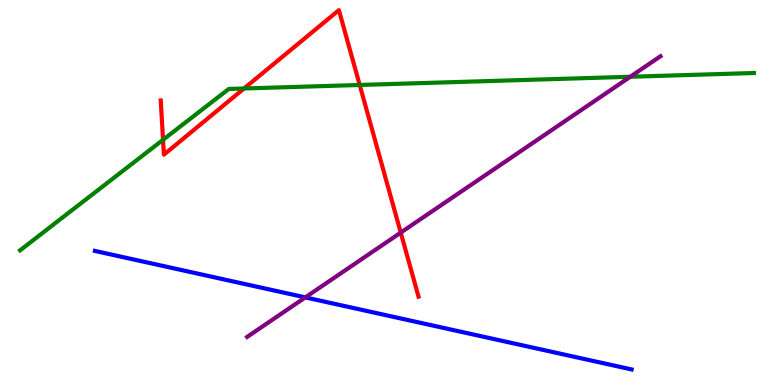[{'lines': ['blue', 'red'], 'intersections': []}, {'lines': ['green', 'red'], 'intersections': [{'x': 2.1, 'y': 6.37}, {'x': 3.15, 'y': 7.7}, {'x': 4.64, 'y': 7.79}]}, {'lines': ['purple', 'red'], 'intersections': [{'x': 5.17, 'y': 3.96}]}, {'lines': ['blue', 'green'], 'intersections': []}, {'lines': ['blue', 'purple'], 'intersections': [{'x': 3.94, 'y': 2.28}]}, {'lines': ['green', 'purple'], 'intersections': [{'x': 8.13, 'y': 8.01}]}]